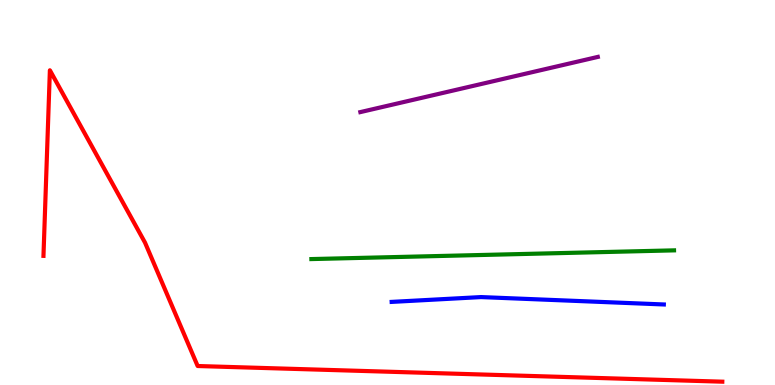[{'lines': ['blue', 'red'], 'intersections': []}, {'lines': ['green', 'red'], 'intersections': []}, {'lines': ['purple', 'red'], 'intersections': []}, {'lines': ['blue', 'green'], 'intersections': []}, {'lines': ['blue', 'purple'], 'intersections': []}, {'lines': ['green', 'purple'], 'intersections': []}]